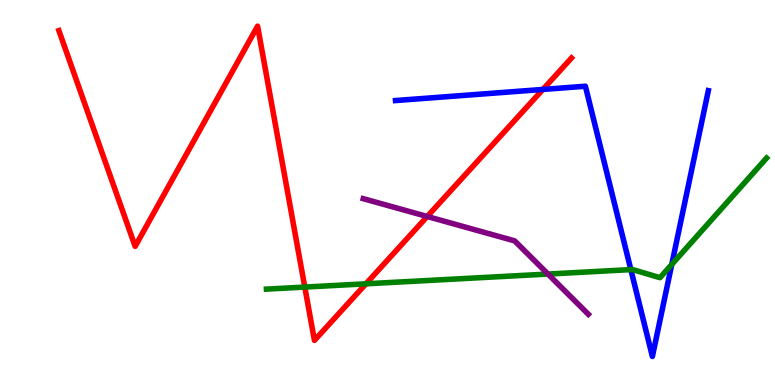[{'lines': ['blue', 'red'], 'intersections': [{'x': 7.01, 'y': 7.68}]}, {'lines': ['green', 'red'], 'intersections': [{'x': 3.93, 'y': 2.54}, {'x': 4.72, 'y': 2.63}]}, {'lines': ['purple', 'red'], 'intersections': [{'x': 5.51, 'y': 4.38}]}, {'lines': ['blue', 'green'], 'intersections': [{'x': 8.14, 'y': 3.0}, {'x': 8.67, 'y': 3.13}]}, {'lines': ['blue', 'purple'], 'intersections': []}, {'lines': ['green', 'purple'], 'intersections': [{'x': 7.07, 'y': 2.88}]}]